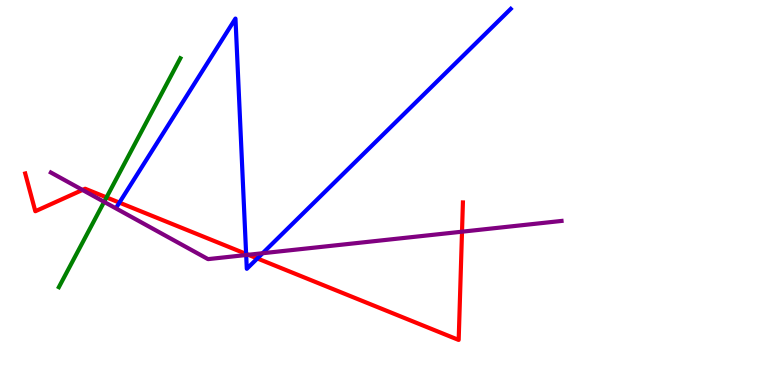[{'lines': ['blue', 'red'], 'intersections': [{'x': 1.54, 'y': 4.74}, {'x': 3.18, 'y': 3.4}, {'x': 3.32, 'y': 3.29}]}, {'lines': ['green', 'red'], 'intersections': [{'x': 1.37, 'y': 4.87}]}, {'lines': ['purple', 'red'], 'intersections': [{'x': 1.06, 'y': 5.07}, {'x': 3.2, 'y': 3.38}, {'x': 5.96, 'y': 3.98}]}, {'lines': ['blue', 'green'], 'intersections': []}, {'lines': ['blue', 'purple'], 'intersections': [{'x': 3.18, 'y': 3.38}, {'x': 3.39, 'y': 3.42}]}, {'lines': ['green', 'purple'], 'intersections': [{'x': 1.34, 'y': 4.76}]}]